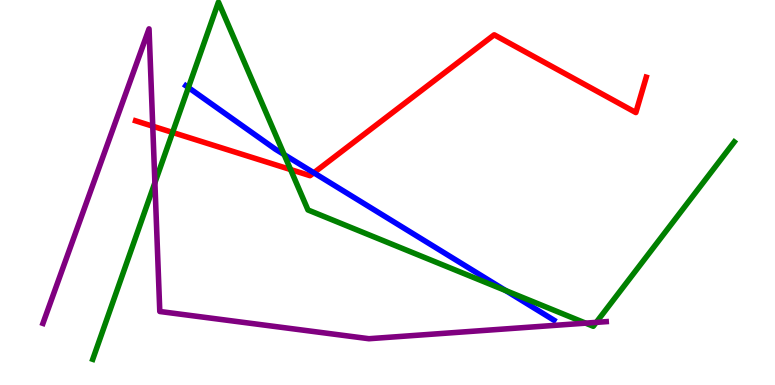[{'lines': ['blue', 'red'], 'intersections': [{'x': 4.05, 'y': 5.51}]}, {'lines': ['green', 'red'], 'intersections': [{'x': 2.23, 'y': 6.56}, {'x': 3.75, 'y': 5.6}]}, {'lines': ['purple', 'red'], 'intersections': [{'x': 1.97, 'y': 6.72}]}, {'lines': ['blue', 'green'], 'intersections': [{'x': 2.43, 'y': 7.73}, {'x': 3.67, 'y': 5.99}, {'x': 6.53, 'y': 2.45}]}, {'lines': ['blue', 'purple'], 'intersections': []}, {'lines': ['green', 'purple'], 'intersections': [{'x': 2.0, 'y': 5.25}, {'x': 7.56, 'y': 1.61}, {'x': 7.69, 'y': 1.63}]}]